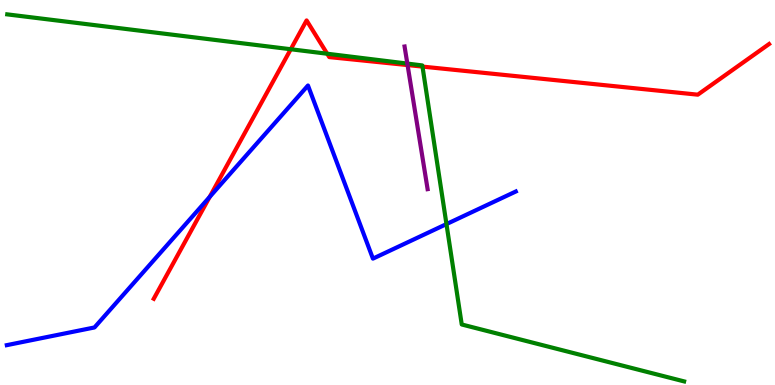[{'lines': ['blue', 'red'], 'intersections': [{'x': 2.71, 'y': 4.89}]}, {'lines': ['green', 'red'], 'intersections': [{'x': 3.75, 'y': 8.72}, {'x': 4.22, 'y': 8.6}, {'x': 5.45, 'y': 8.27}]}, {'lines': ['purple', 'red'], 'intersections': [{'x': 5.26, 'y': 8.31}]}, {'lines': ['blue', 'green'], 'intersections': [{'x': 5.76, 'y': 4.18}]}, {'lines': ['blue', 'purple'], 'intersections': []}, {'lines': ['green', 'purple'], 'intersections': [{'x': 5.26, 'y': 8.35}]}]